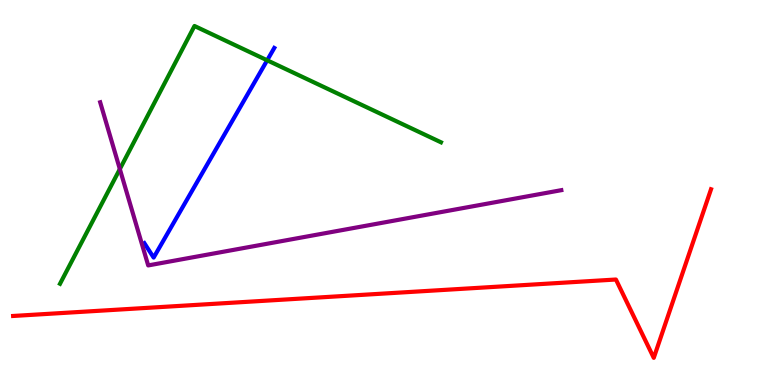[{'lines': ['blue', 'red'], 'intersections': []}, {'lines': ['green', 'red'], 'intersections': []}, {'lines': ['purple', 'red'], 'intersections': []}, {'lines': ['blue', 'green'], 'intersections': [{'x': 3.45, 'y': 8.43}]}, {'lines': ['blue', 'purple'], 'intersections': []}, {'lines': ['green', 'purple'], 'intersections': [{'x': 1.55, 'y': 5.61}]}]